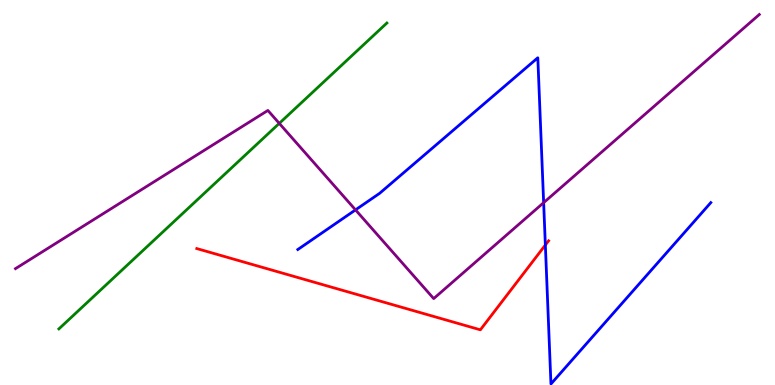[{'lines': ['blue', 'red'], 'intersections': [{'x': 7.04, 'y': 3.64}]}, {'lines': ['green', 'red'], 'intersections': []}, {'lines': ['purple', 'red'], 'intersections': []}, {'lines': ['blue', 'green'], 'intersections': []}, {'lines': ['blue', 'purple'], 'intersections': [{'x': 4.59, 'y': 4.55}, {'x': 7.01, 'y': 4.74}]}, {'lines': ['green', 'purple'], 'intersections': [{'x': 3.6, 'y': 6.8}]}]